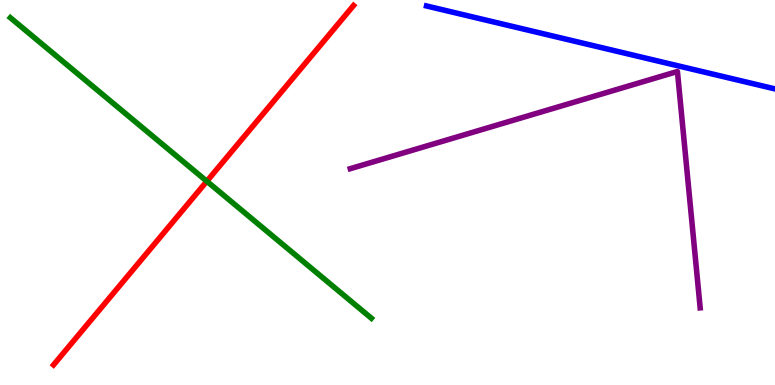[{'lines': ['blue', 'red'], 'intersections': []}, {'lines': ['green', 'red'], 'intersections': [{'x': 2.67, 'y': 5.29}]}, {'lines': ['purple', 'red'], 'intersections': []}, {'lines': ['blue', 'green'], 'intersections': []}, {'lines': ['blue', 'purple'], 'intersections': []}, {'lines': ['green', 'purple'], 'intersections': []}]